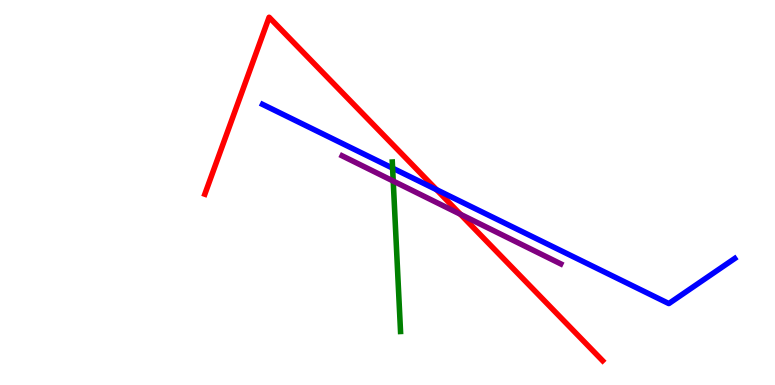[{'lines': ['blue', 'red'], 'intersections': [{'x': 5.63, 'y': 5.07}]}, {'lines': ['green', 'red'], 'intersections': []}, {'lines': ['purple', 'red'], 'intersections': [{'x': 5.94, 'y': 4.43}]}, {'lines': ['blue', 'green'], 'intersections': [{'x': 5.07, 'y': 5.63}]}, {'lines': ['blue', 'purple'], 'intersections': []}, {'lines': ['green', 'purple'], 'intersections': [{'x': 5.07, 'y': 5.3}]}]